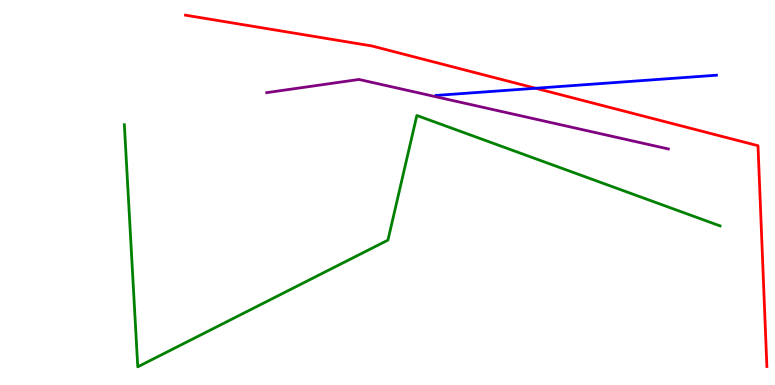[{'lines': ['blue', 'red'], 'intersections': [{'x': 6.91, 'y': 7.71}]}, {'lines': ['green', 'red'], 'intersections': []}, {'lines': ['purple', 'red'], 'intersections': []}, {'lines': ['blue', 'green'], 'intersections': []}, {'lines': ['blue', 'purple'], 'intersections': []}, {'lines': ['green', 'purple'], 'intersections': []}]